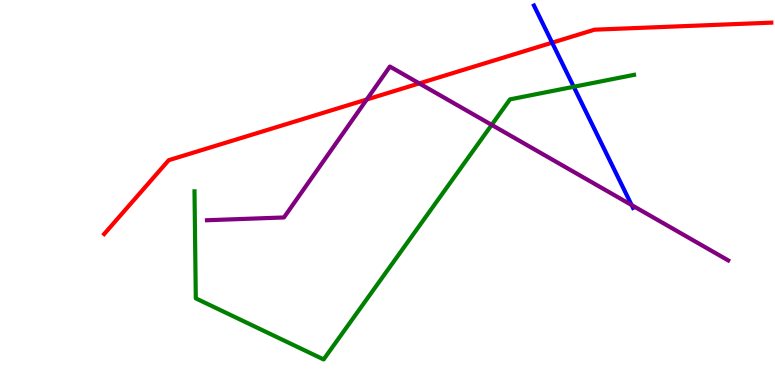[{'lines': ['blue', 'red'], 'intersections': [{'x': 7.12, 'y': 8.89}]}, {'lines': ['green', 'red'], 'intersections': []}, {'lines': ['purple', 'red'], 'intersections': [{'x': 4.73, 'y': 7.42}, {'x': 5.41, 'y': 7.83}]}, {'lines': ['blue', 'green'], 'intersections': [{'x': 7.4, 'y': 7.75}]}, {'lines': ['blue', 'purple'], 'intersections': [{'x': 8.15, 'y': 4.67}]}, {'lines': ['green', 'purple'], 'intersections': [{'x': 6.34, 'y': 6.76}]}]